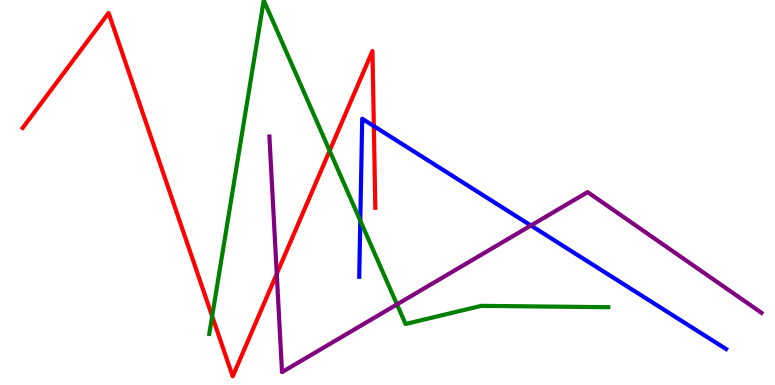[{'lines': ['blue', 'red'], 'intersections': [{'x': 4.82, 'y': 6.72}]}, {'lines': ['green', 'red'], 'intersections': [{'x': 2.74, 'y': 1.79}, {'x': 4.25, 'y': 6.09}]}, {'lines': ['purple', 'red'], 'intersections': [{'x': 3.57, 'y': 2.89}]}, {'lines': ['blue', 'green'], 'intersections': [{'x': 4.65, 'y': 4.27}]}, {'lines': ['blue', 'purple'], 'intersections': [{'x': 6.85, 'y': 4.14}]}, {'lines': ['green', 'purple'], 'intersections': [{'x': 5.12, 'y': 2.09}]}]